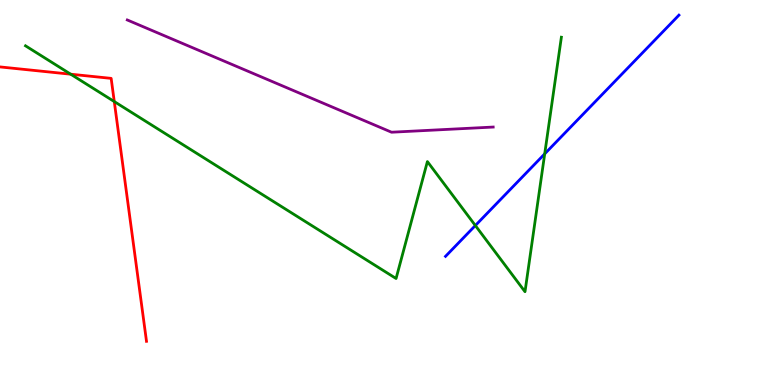[{'lines': ['blue', 'red'], 'intersections': []}, {'lines': ['green', 'red'], 'intersections': [{'x': 0.912, 'y': 8.07}, {'x': 1.47, 'y': 7.36}]}, {'lines': ['purple', 'red'], 'intersections': []}, {'lines': ['blue', 'green'], 'intersections': [{'x': 6.13, 'y': 4.14}, {'x': 7.03, 'y': 6.0}]}, {'lines': ['blue', 'purple'], 'intersections': []}, {'lines': ['green', 'purple'], 'intersections': []}]